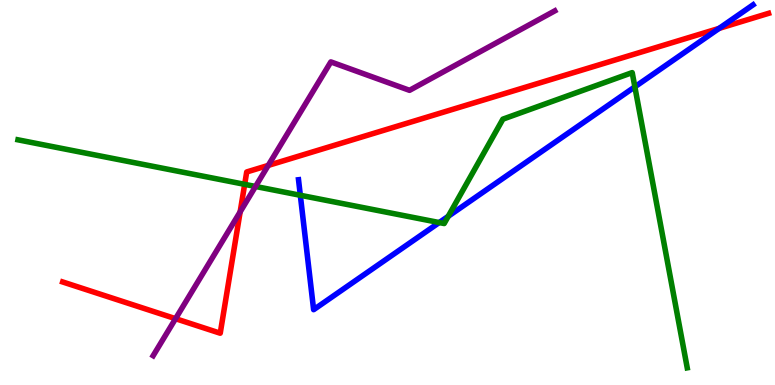[{'lines': ['blue', 'red'], 'intersections': [{'x': 9.28, 'y': 9.26}]}, {'lines': ['green', 'red'], 'intersections': [{'x': 3.16, 'y': 5.21}]}, {'lines': ['purple', 'red'], 'intersections': [{'x': 2.27, 'y': 1.72}, {'x': 3.1, 'y': 4.5}, {'x': 3.46, 'y': 5.7}]}, {'lines': ['blue', 'green'], 'intersections': [{'x': 3.88, 'y': 4.93}, {'x': 5.67, 'y': 4.22}, {'x': 5.78, 'y': 4.38}, {'x': 8.19, 'y': 7.74}]}, {'lines': ['blue', 'purple'], 'intersections': []}, {'lines': ['green', 'purple'], 'intersections': [{'x': 3.3, 'y': 5.16}]}]